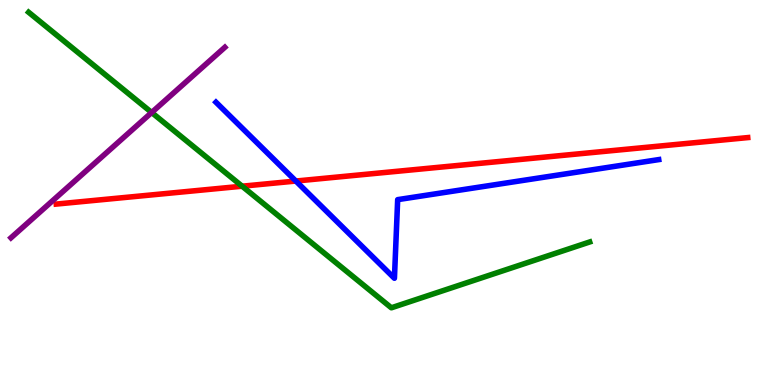[{'lines': ['blue', 'red'], 'intersections': [{'x': 3.82, 'y': 5.3}]}, {'lines': ['green', 'red'], 'intersections': [{'x': 3.12, 'y': 5.16}]}, {'lines': ['purple', 'red'], 'intersections': []}, {'lines': ['blue', 'green'], 'intersections': []}, {'lines': ['blue', 'purple'], 'intersections': []}, {'lines': ['green', 'purple'], 'intersections': [{'x': 1.96, 'y': 7.08}]}]